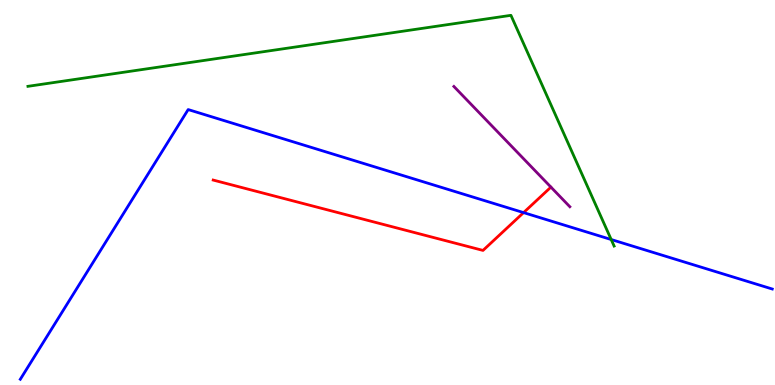[{'lines': ['blue', 'red'], 'intersections': [{'x': 6.76, 'y': 4.48}]}, {'lines': ['green', 'red'], 'intersections': []}, {'lines': ['purple', 'red'], 'intersections': []}, {'lines': ['blue', 'green'], 'intersections': [{'x': 7.89, 'y': 3.78}]}, {'lines': ['blue', 'purple'], 'intersections': []}, {'lines': ['green', 'purple'], 'intersections': []}]